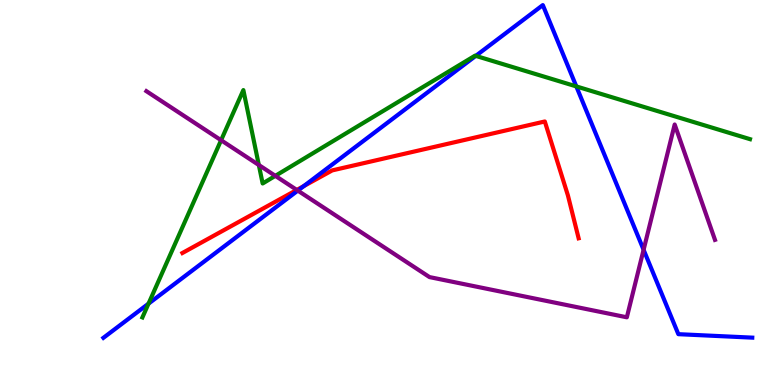[{'lines': ['blue', 'red'], 'intersections': [{'x': 3.92, 'y': 5.17}]}, {'lines': ['green', 'red'], 'intersections': []}, {'lines': ['purple', 'red'], 'intersections': [{'x': 3.83, 'y': 5.07}]}, {'lines': ['blue', 'green'], 'intersections': [{'x': 1.92, 'y': 2.11}, {'x': 6.14, 'y': 8.55}, {'x': 7.44, 'y': 7.76}]}, {'lines': ['blue', 'purple'], 'intersections': [{'x': 3.84, 'y': 5.05}, {'x': 8.3, 'y': 3.51}]}, {'lines': ['green', 'purple'], 'intersections': [{'x': 2.85, 'y': 6.36}, {'x': 3.34, 'y': 5.71}, {'x': 3.55, 'y': 5.43}]}]